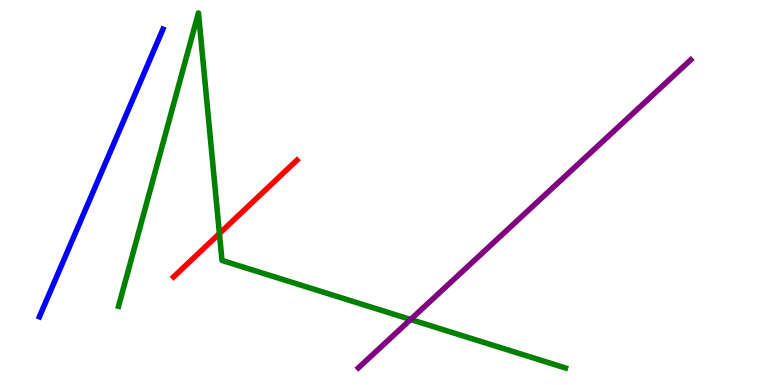[{'lines': ['blue', 'red'], 'intersections': []}, {'lines': ['green', 'red'], 'intersections': [{'x': 2.83, 'y': 3.93}]}, {'lines': ['purple', 'red'], 'intersections': []}, {'lines': ['blue', 'green'], 'intersections': []}, {'lines': ['blue', 'purple'], 'intersections': []}, {'lines': ['green', 'purple'], 'intersections': [{'x': 5.3, 'y': 1.7}]}]